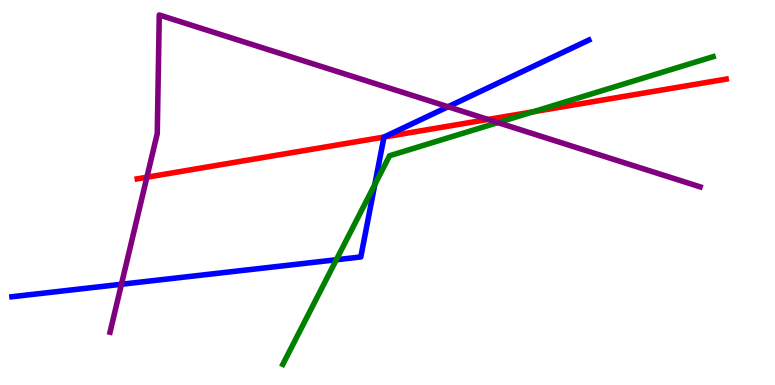[{'lines': ['blue', 'red'], 'intersections': [{'x': 4.96, 'y': 6.44}]}, {'lines': ['green', 'red'], 'intersections': [{'x': 6.88, 'y': 7.1}]}, {'lines': ['purple', 'red'], 'intersections': [{'x': 1.9, 'y': 5.4}, {'x': 6.3, 'y': 6.9}]}, {'lines': ['blue', 'green'], 'intersections': [{'x': 4.34, 'y': 3.25}, {'x': 4.84, 'y': 5.21}]}, {'lines': ['blue', 'purple'], 'intersections': [{'x': 1.57, 'y': 2.62}, {'x': 5.78, 'y': 7.23}]}, {'lines': ['green', 'purple'], 'intersections': [{'x': 6.42, 'y': 6.82}]}]